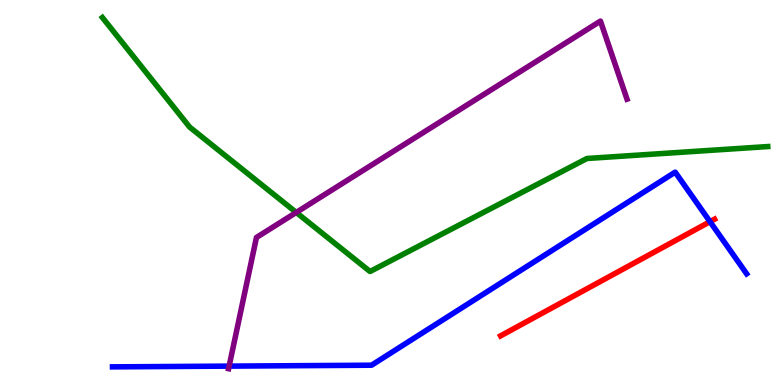[{'lines': ['blue', 'red'], 'intersections': [{'x': 9.16, 'y': 4.24}]}, {'lines': ['green', 'red'], 'intersections': []}, {'lines': ['purple', 'red'], 'intersections': []}, {'lines': ['blue', 'green'], 'intersections': []}, {'lines': ['blue', 'purple'], 'intersections': [{'x': 2.96, 'y': 0.49}]}, {'lines': ['green', 'purple'], 'intersections': [{'x': 3.82, 'y': 4.48}]}]